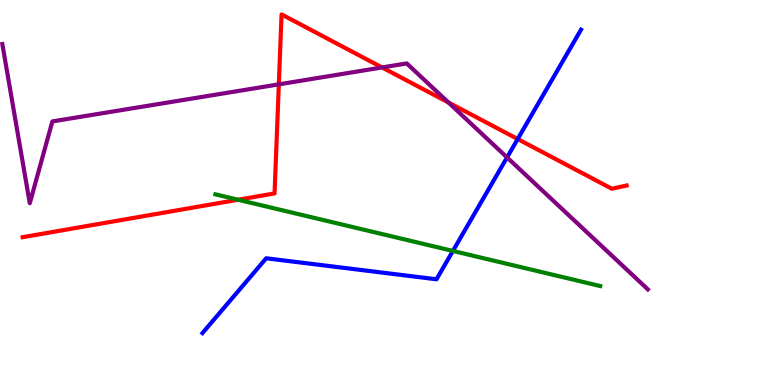[{'lines': ['blue', 'red'], 'intersections': [{'x': 6.68, 'y': 6.39}]}, {'lines': ['green', 'red'], 'intersections': [{'x': 3.07, 'y': 4.81}]}, {'lines': ['purple', 'red'], 'intersections': [{'x': 3.6, 'y': 7.81}, {'x': 4.93, 'y': 8.25}, {'x': 5.79, 'y': 7.34}]}, {'lines': ['blue', 'green'], 'intersections': [{'x': 5.84, 'y': 3.48}]}, {'lines': ['blue', 'purple'], 'intersections': [{'x': 6.54, 'y': 5.91}]}, {'lines': ['green', 'purple'], 'intersections': []}]